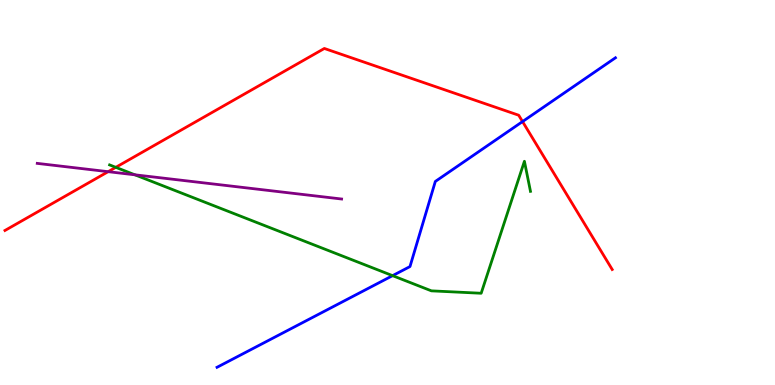[{'lines': ['blue', 'red'], 'intersections': [{'x': 6.74, 'y': 6.84}]}, {'lines': ['green', 'red'], 'intersections': [{'x': 1.49, 'y': 5.65}]}, {'lines': ['purple', 'red'], 'intersections': [{'x': 1.4, 'y': 5.54}]}, {'lines': ['blue', 'green'], 'intersections': [{'x': 5.07, 'y': 2.84}]}, {'lines': ['blue', 'purple'], 'intersections': []}, {'lines': ['green', 'purple'], 'intersections': [{'x': 1.74, 'y': 5.46}]}]